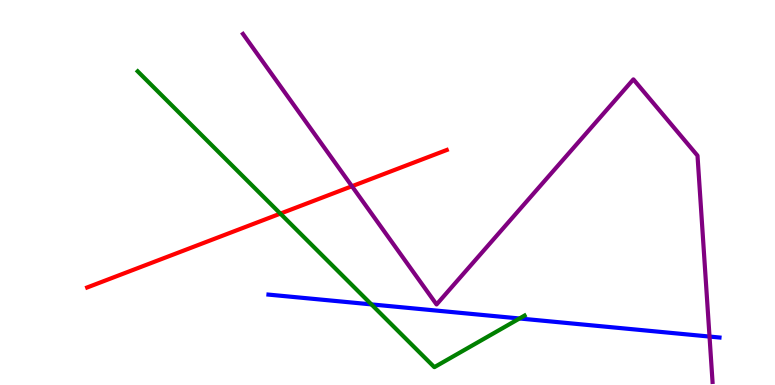[{'lines': ['blue', 'red'], 'intersections': []}, {'lines': ['green', 'red'], 'intersections': [{'x': 3.62, 'y': 4.45}]}, {'lines': ['purple', 'red'], 'intersections': [{'x': 4.54, 'y': 5.16}]}, {'lines': ['blue', 'green'], 'intersections': [{'x': 4.79, 'y': 2.09}, {'x': 6.7, 'y': 1.73}]}, {'lines': ['blue', 'purple'], 'intersections': [{'x': 9.16, 'y': 1.26}]}, {'lines': ['green', 'purple'], 'intersections': []}]